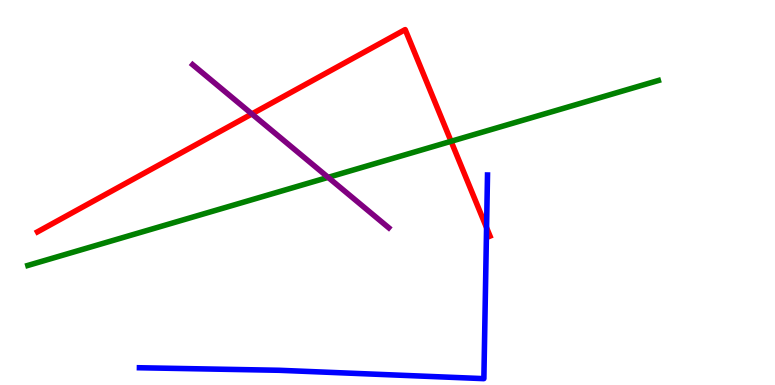[{'lines': ['blue', 'red'], 'intersections': [{'x': 6.28, 'y': 4.09}]}, {'lines': ['green', 'red'], 'intersections': [{'x': 5.82, 'y': 6.33}]}, {'lines': ['purple', 'red'], 'intersections': [{'x': 3.25, 'y': 7.04}]}, {'lines': ['blue', 'green'], 'intersections': []}, {'lines': ['blue', 'purple'], 'intersections': []}, {'lines': ['green', 'purple'], 'intersections': [{'x': 4.23, 'y': 5.39}]}]